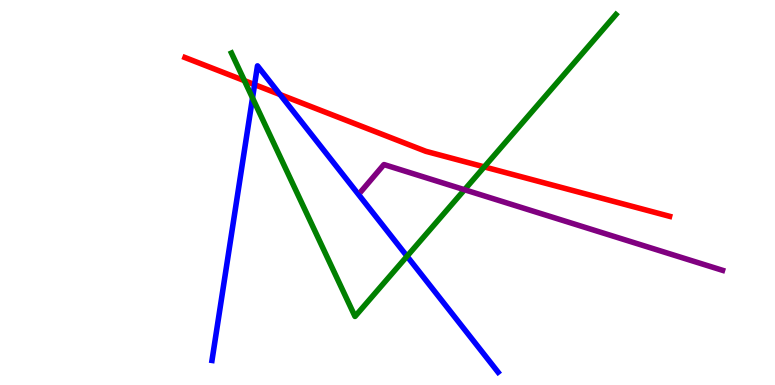[{'lines': ['blue', 'red'], 'intersections': [{'x': 3.28, 'y': 7.8}, {'x': 3.61, 'y': 7.54}]}, {'lines': ['green', 'red'], 'intersections': [{'x': 3.15, 'y': 7.9}, {'x': 6.25, 'y': 5.67}]}, {'lines': ['purple', 'red'], 'intersections': []}, {'lines': ['blue', 'green'], 'intersections': [{'x': 3.26, 'y': 7.46}, {'x': 5.25, 'y': 3.34}]}, {'lines': ['blue', 'purple'], 'intersections': []}, {'lines': ['green', 'purple'], 'intersections': [{'x': 5.99, 'y': 5.07}]}]